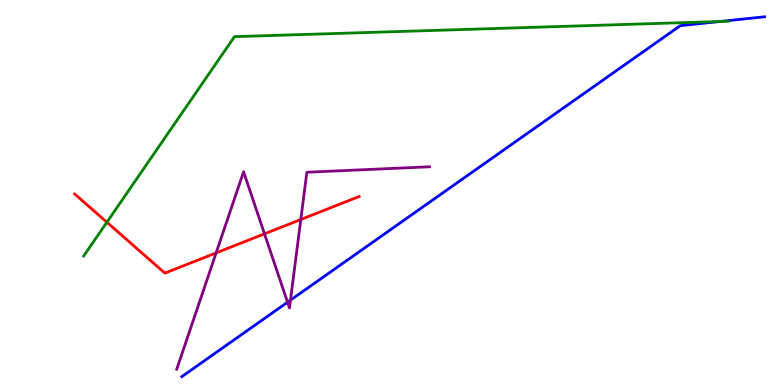[{'lines': ['blue', 'red'], 'intersections': []}, {'lines': ['green', 'red'], 'intersections': [{'x': 1.38, 'y': 4.23}]}, {'lines': ['purple', 'red'], 'intersections': [{'x': 2.79, 'y': 3.43}, {'x': 3.41, 'y': 3.93}, {'x': 3.88, 'y': 4.3}]}, {'lines': ['blue', 'green'], 'intersections': [{'x': 9.29, 'y': 9.44}]}, {'lines': ['blue', 'purple'], 'intersections': [{'x': 3.71, 'y': 2.15}, {'x': 3.75, 'y': 2.2}]}, {'lines': ['green', 'purple'], 'intersections': []}]